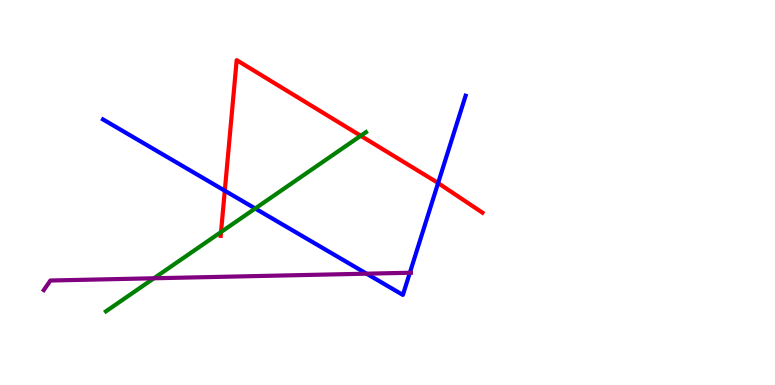[{'lines': ['blue', 'red'], 'intersections': [{'x': 2.9, 'y': 5.05}, {'x': 5.65, 'y': 5.25}]}, {'lines': ['green', 'red'], 'intersections': [{'x': 2.85, 'y': 3.97}, {'x': 4.65, 'y': 6.47}]}, {'lines': ['purple', 'red'], 'intersections': []}, {'lines': ['blue', 'green'], 'intersections': [{'x': 3.29, 'y': 4.58}]}, {'lines': ['blue', 'purple'], 'intersections': [{'x': 4.73, 'y': 2.89}, {'x': 5.29, 'y': 2.92}]}, {'lines': ['green', 'purple'], 'intersections': [{'x': 1.99, 'y': 2.77}]}]